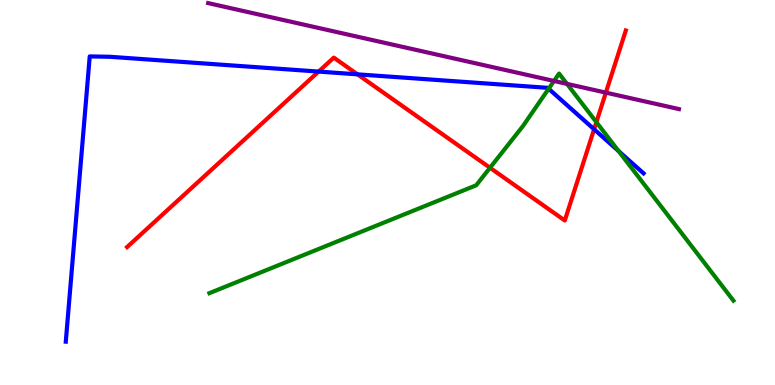[{'lines': ['blue', 'red'], 'intersections': [{'x': 4.11, 'y': 8.14}, {'x': 4.61, 'y': 8.07}, {'x': 7.67, 'y': 6.64}]}, {'lines': ['green', 'red'], 'intersections': [{'x': 6.32, 'y': 5.64}, {'x': 7.7, 'y': 6.83}]}, {'lines': ['purple', 'red'], 'intersections': [{'x': 7.82, 'y': 7.59}]}, {'lines': ['blue', 'green'], 'intersections': [{'x': 7.08, 'y': 7.69}, {'x': 7.98, 'y': 6.08}]}, {'lines': ['blue', 'purple'], 'intersections': []}, {'lines': ['green', 'purple'], 'intersections': [{'x': 7.15, 'y': 7.9}, {'x': 7.32, 'y': 7.82}]}]